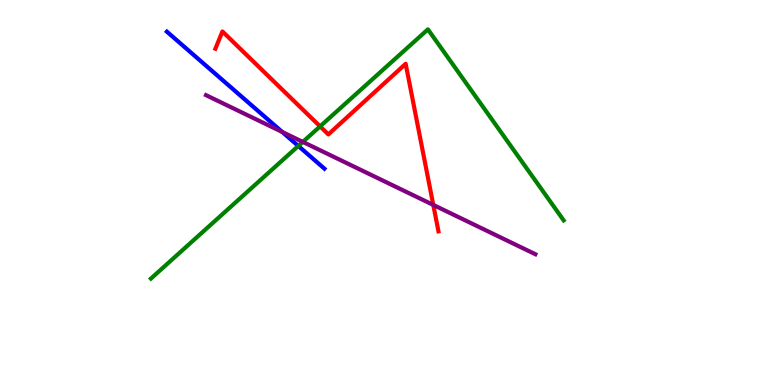[{'lines': ['blue', 'red'], 'intersections': []}, {'lines': ['green', 'red'], 'intersections': [{'x': 4.13, 'y': 6.72}]}, {'lines': ['purple', 'red'], 'intersections': [{'x': 5.59, 'y': 4.68}]}, {'lines': ['blue', 'green'], 'intersections': [{'x': 3.85, 'y': 6.21}]}, {'lines': ['blue', 'purple'], 'intersections': [{'x': 3.64, 'y': 6.57}]}, {'lines': ['green', 'purple'], 'intersections': [{'x': 3.91, 'y': 6.31}]}]